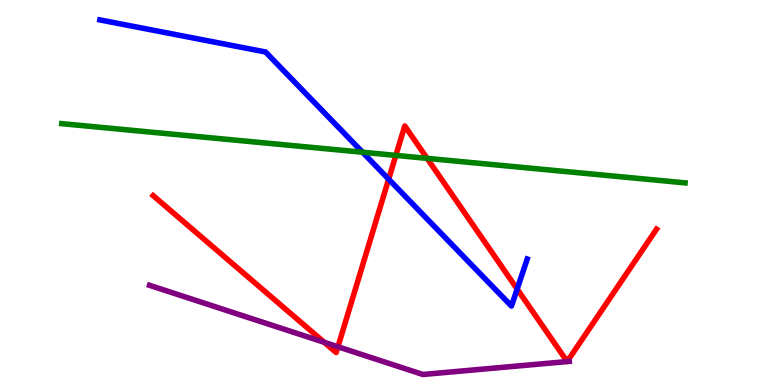[{'lines': ['blue', 'red'], 'intersections': [{'x': 5.01, 'y': 5.35}, {'x': 6.67, 'y': 2.49}]}, {'lines': ['green', 'red'], 'intersections': [{'x': 5.11, 'y': 5.96}, {'x': 5.51, 'y': 5.89}]}, {'lines': ['purple', 'red'], 'intersections': [{'x': 4.18, 'y': 1.11}, {'x': 4.36, 'y': 0.993}]}, {'lines': ['blue', 'green'], 'intersections': [{'x': 4.68, 'y': 6.05}]}, {'lines': ['blue', 'purple'], 'intersections': []}, {'lines': ['green', 'purple'], 'intersections': []}]